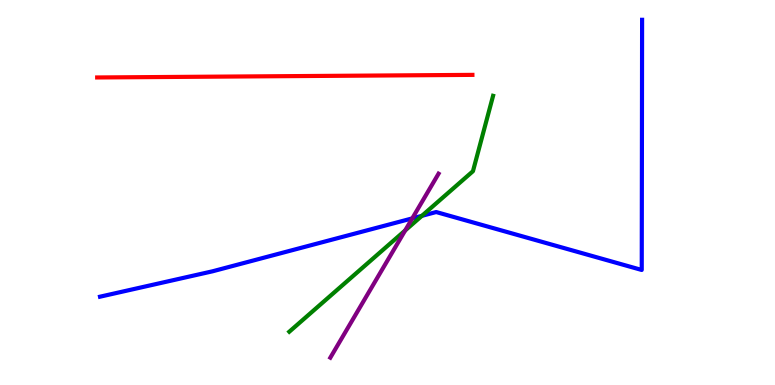[{'lines': ['blue', 'red'], 'intersections': []}, {'lines': ['green', 'red'], 'intersections': []}, {'lines': ['purple', 'red'], 'intersections': []}, {'lines': ['blue', 'green'], 'intersections': [{'x': 5.44, 'y': 4.39}]}, {'lines': ['blue', 'purple'], 'intersections': [{'x': 5.32, 'y': 4.33}]}, {'lines': ['green', 'purple'], 'intersections': [{'x': 5.23, 'y': 4.01}]}]